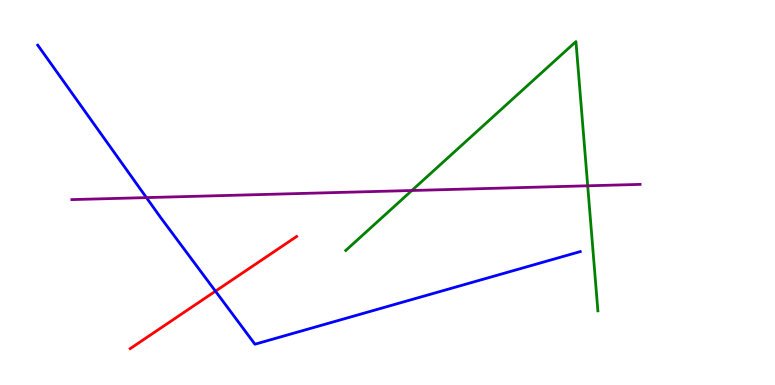[{'lines': ['blue', 'red'], 'intersections': [{'x': 2.78, 'y': 2.44}]}, {'lines': ['green', 'red'], 'intersections': []}, {'lines': ['purple', 'red'], 'intersections': []}, {'lines': ['blue', 'green'], 'intersections': []}, {'lines': ['blue', 'purple'], 'intersections': [{'x': 1.89, 'y': 4.87}]}, {'lines': ['green', 'purple'], 'intersections': [{'x': 5.31, 'y': 5.05}, {'x': 7.58, 'y': 5.17}]}]